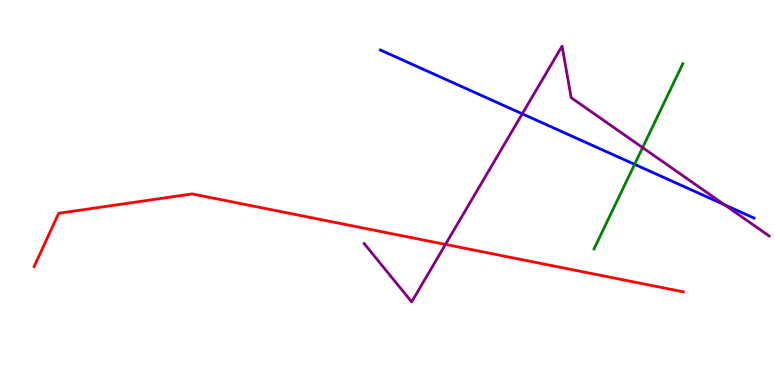[{'lines': ['blue', 'red'], 'intersections': []}, {'lines': ['green', 'red'], 'intersections': []}, {'lines': ['purple', 'red'], 'intersections': [{'x': 5.75, 'y': 3.65}]}, {'lines': ['blue', 'green'], 'intersections': [{'x': 8.19, 'y': 5.73}]}, {'lines': ['blue', 'purple'], 'intersections': [{'x': 6.74, 'y': 7.04}, {'x': 9.35, 'y': 4.68}]}, {'lines': ['green', 'purple'], 'intersections': [{'x': 8.29, 'y': 6.17}]}]